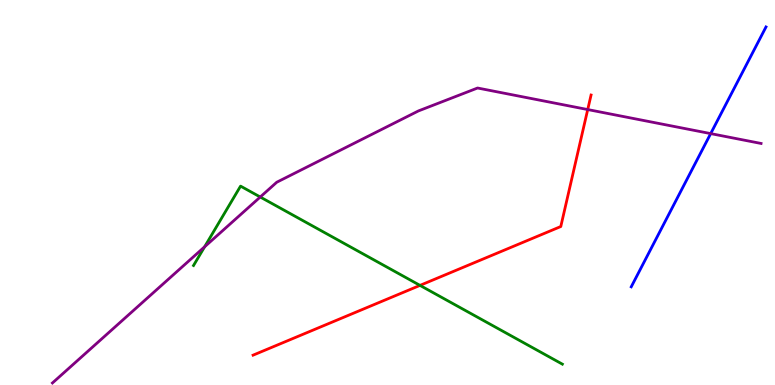[{'lines': ['blue', 'red'], 'intersections': []}, {'lines': ['green', 'red'], 'intersections': [{'x': 5.42, 'y': 2.59}]}, {'lines': ['purple', 'red'], 'intersections': [{'x': 7.58, 'y': 7.15}]}, {'lines': ['blue', 'green'], 'intersections': []}, {'lines': ['blue', 'purple'], 'intersections': [{'x': 9.17, 'y': 6.53}]}, {'lines': ['green', 'purple'], 'intersections': [{'x': 2.64, 'y': 3.59}, {'x': 3.36, 'y': 4.88}]}]